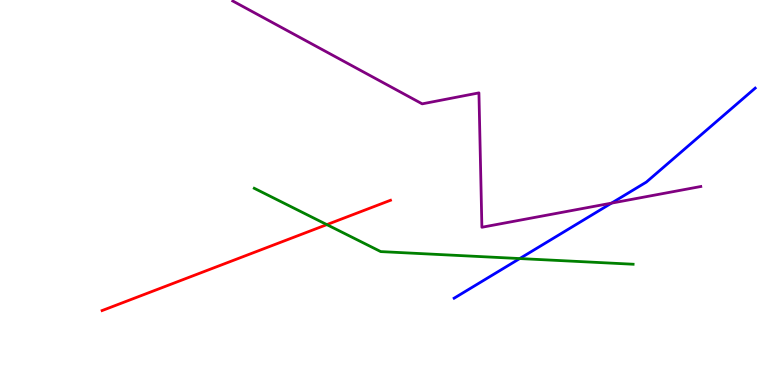[{'lines': ['blue', 'red'], 'intersections': []}, {'lines': ['green', 'red'], 'intersections': [{'x': 4.22, 'y': 4.17}]}, {'lines': ['purple', 'red'], 'intersections': []}, {'lines': ['blue', 'green'], 'intersections': [{'x': 6.71, 'y': 3.28}]}, {'lines': ['blue', 'purple'], 'intersections': [{'x': 7.89, 'y': 4.72}]}, {'lines': ['green', 'purple'], 'intersections': []}]